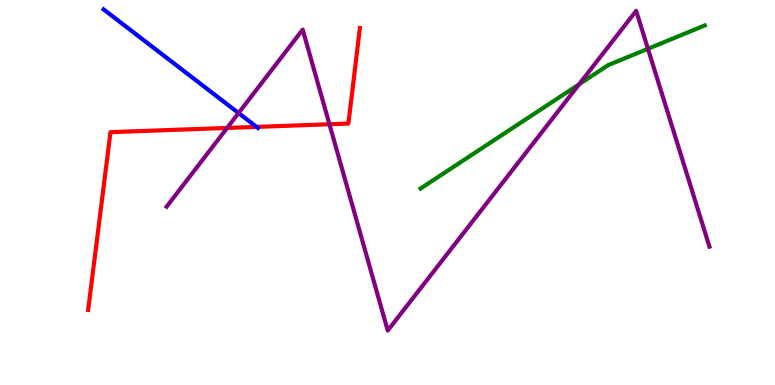[{'lines': ['blue', 'red'], 'intersections': [{'x': 3.31, 'y': 6.7}]}, {'lines': ['green', 'red'], 'intersections': []}, {'lines': ['purple', 'red'], 'intersections': [{'x': 2.93, 'y': 6.68}, {'x': 4.25, 'y': 6.77}]}, {'lines': ['blue', 'green'], 'intersections': []}, {'lines': ['blue', 'purple'], 'intersections': [{'x': 3.08, 'y': 7.06}]}, {'lines': ['green', 'purple'], 'intersections': [{'x': 7.47, 'y': 7.81}, {'x': 8.36, 'y': 8.73}]}]